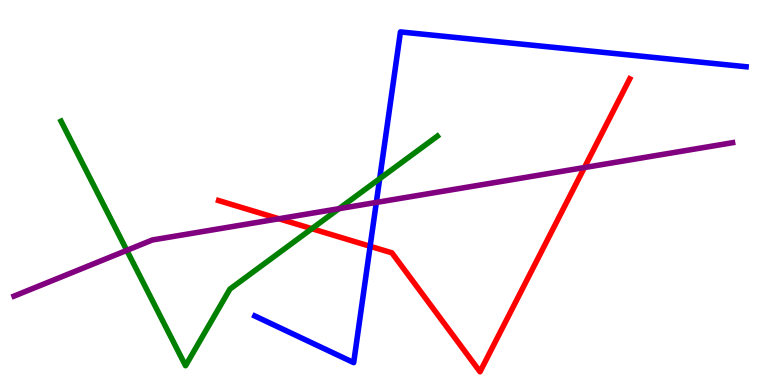[{'lines': ['blue', 'red'], 'intersections': [{'x': 4.78, 'y': 3.6}]}, {'lines': ['green', 'red'], 'intersections': [{'x': 4.02, 'y': 4.06}]}, {'lines': ['purple', 'red'], 'intersections': [{'x': 3.6, 'y': 4.32}, {'x': 7.54, 'y': 5.65}]}, {'lines': ['blue', 'green'], 'intersections': [{'x': 4.9, 'y': 5.36}]}, {'lines': ['blue', 'purple'], 'intersections': [{'x': 4.86, 'y': 4.74}]}, {'lines': ['green', 'purple'], 'intersections': [{'x': 1.64, 'y': 3.5}, {'x': 4.37, 'y': 4.58}]}]